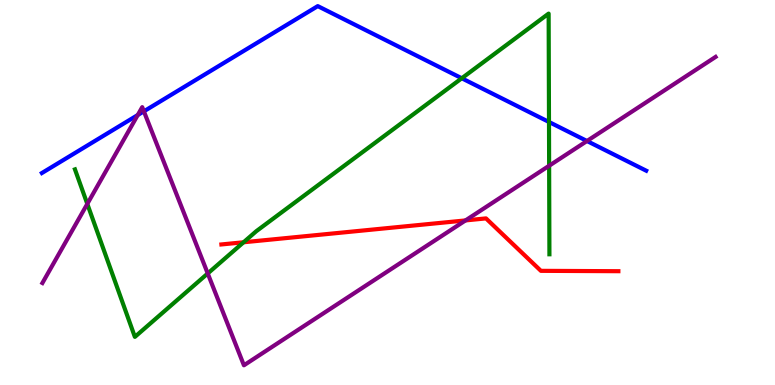[{'lines': ['blue', 'red'], 'intersections': []}, {'lines': ['green', 'red'], 'intersections': [{'x': 3.14, 'y': 3.71}]}, {'lines': ['purple', 'red'], 'intersections': [{'x': 6.01, 'y': 4.27}]}, {'lines': ['blue', 'green'], 'intersections': [{'x': 5.96, 'y': 7.97}, {'x': 7.08, 'y': 6.83}]}, {'lines': ['blue', 'purple'], 'intersections': [{'x': 1.78, 'y': 7.01}, {'x': 1.86, 'y': 7.11}, {'x': 7.57, 'y': 6.34}]}, {'lines': ['green', 'purple'], 'intersections': [{'x': 1.13, 'y': 4.7}, {'x': 2.68, 'y': 2.9}, {'x': 7.09, 'y': 5.69}]}]